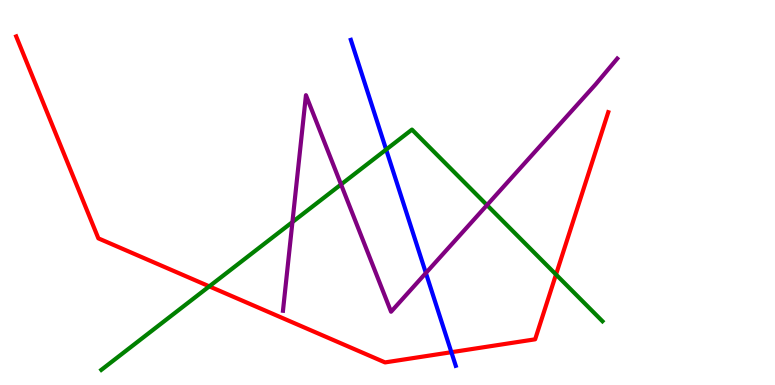[{'lines': ['blue', 'red'], 'intersections': [{'x': 5.82, 'y': 0.852}]}, {'lines': ['green', 'red'], 'intersections': [{'x': 2.7, 'y': 2.56}, {'x': 7.17, 'y': 2.87}]}, {'lines': ['purple', 'red'], 'intersections': []}, {'lines': ['blue', 'green'], 'intersections': [{'x': 4.98, 'y': 6.12}]}, {'lines': ['blue', 'purple'], 'intersections': [{'x': 5.5, 'y': 2.91}]}, {'lines': ['green', 'purple'], 'intersections': [{'x': 3.77, 'y': 4.23}, {'x': 4.4, 'y': 5.21}, {'x': 6.28, 'y': 4.67}]}]